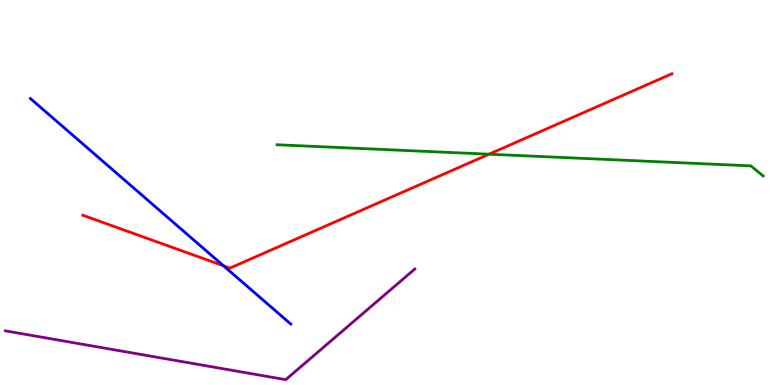[{'lines': ['blue', 'red'], 'intersections': [{'x': 2.88, 'y': 3.1}]}, {'lines': ['green', 'red'], 'intersections': [{'x': 6.31, 'y': 5.99}]}, {'lines': ['purple', 'red'], 'intersections': []}, {'lines': ['blue', 'green'], 'intersections': []}, {'lines': ['blue', 'purple'], 'intersections': []}, {'lines': ['green', 'purple'], 'intersections': []}]